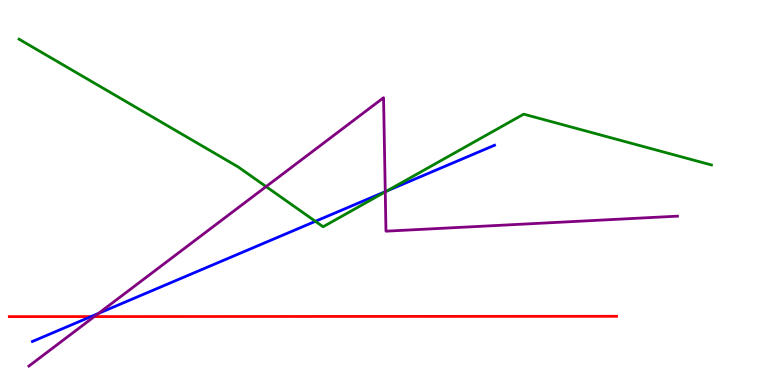[{'lines': ['blue', 'red'], 'intersections': [{'x': 1.17, 'y': 1.78}]}, {'lines': ['green', 'red'], 'intersections': []}, {'lines': ['purple', 'red'], 'intersections': [{'x': 1.22, 'y': 1.78}]}, {'lines': ['blue', 'green'], 'intersections': [{'x': 4.07, 'y': 4.25}, {'x': 4.99, 'y': 5.04}]}, {'lines': ['blue', 'purple'], 'intersections': [{'x': 1.27, 'y': 1.86}, {'x': 4.97, 'y': 5.02}]}, {'lines': ['green', 'purple'], 'intersections': [{'x': 3.43, 'y': 5.15}, {'x': 4.97, 'y': 5.02}]}]